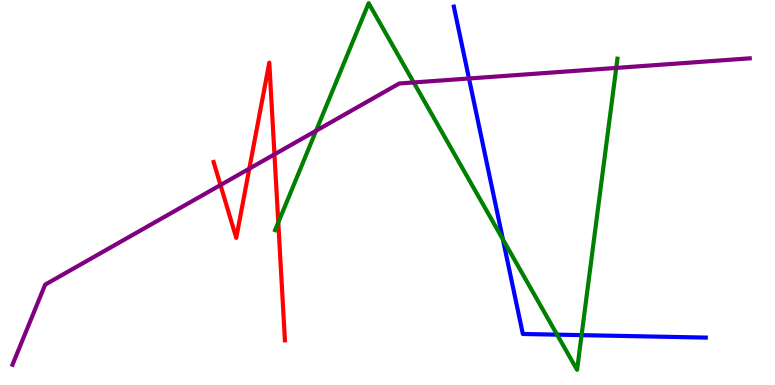[{'lines': ['blue', 'red'], 'intersections': []}, {'lines': ['green', 'red'], 'intersections': [{'x': 3.59, 'y': 4.22}]}, {'lines': ['purple', 'red'], 'intersections': [{'x': 2.85, 'y': 5.19}, {'x': 3.22, 'y': 5.62}, {'x': 3.54, 'y': 5.99}]}, {'lines': ['blue', 'green'], 'intersections': [{'x': 6.49, 'y': 3.78}, {'x': 7.19, 'y': 1.31}, {'x': 7.5, 'y': 1.3}]}, {'lines': ['blue', 'purple'], 'intersections': [{'x': 6.05, 'y': 7.96}]}, {'lines': ['green', 'purple'], 'intersections': [{'x': 4.08, 'y': 6.6}, {'x': 5.34, 'y': 7.86}, {'x': 7.95, 'y': 8.24}]}]